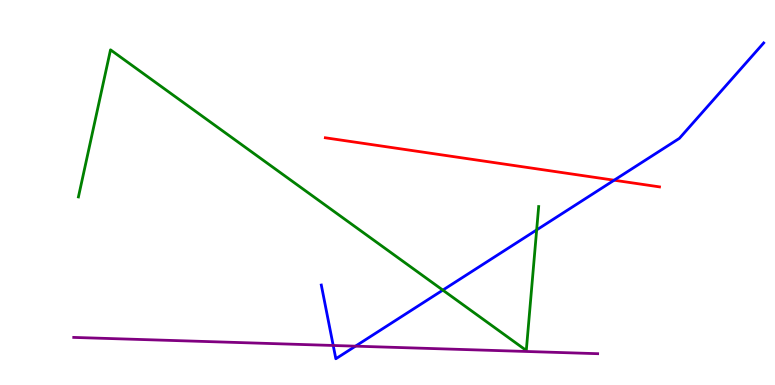[{'lines': ['blue', 'red'], 'intersections': [{'x': 7.92, 'y': 5.32}]}, {'lines': ['green', 'red'], 'intersections': []}, {'lines': ['purple', 'red'], 'intersections': []}, {'lines': ['blue', 'green'], 'intersections': [{'x': 5.71, 'y': 2.46}, {'x': 6.92, 'y': 4.03}]}, {'lines': ['blue', 'purple'], 'intersections': [{'x': 4.3, 'y': 1.03}, {'x': 4.59, 'y': 1.01}]}, {'lines': ['green', 'purple'], 'intersections': []}]